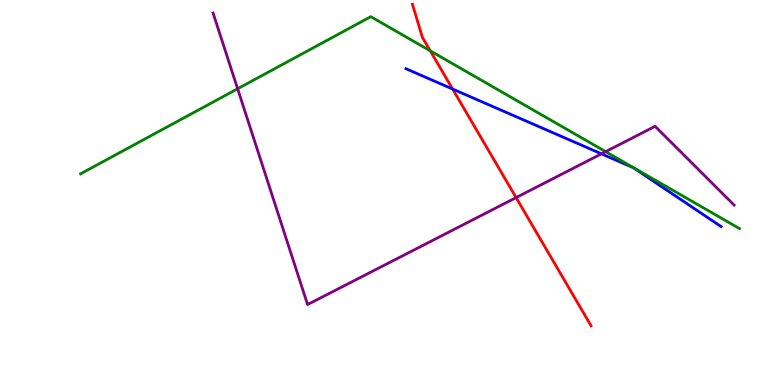[{'lines': ['blue', 'red'], 'intersections': [{'x': 5.84, 'y': 7.69}]}, {'lines': ['green', 'red'], 'intersections': [{'x': 5.55, 'y': 8.68}]}, {'lines': ['purple', 'red'], 'intersections': [{'x': 6.66, 'y': 4.87}]}, {'lines': ['blue', 'green'], 'intersections': []}, {'lines': ['blue', 'purple'], 'intersections': [{'x': 7.76, 'y': 6.0}]}, {'lines': ['green', 'purple'], 'intersections': [{'x': 3.07, 'y': 7.69}, {'x': 7.81, 'y': 6.06}]}]